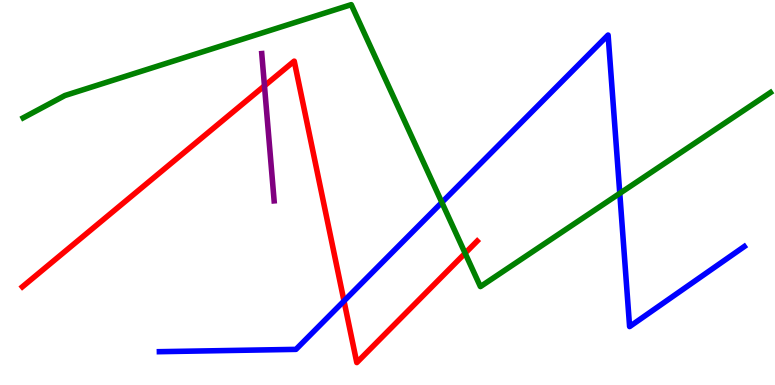[{'lines': ['blue', 'red'], 'intersections': [{'x': 4.44, 'y': 2.18}]}, {'lines': ['green', 'red'], 'intersections': [{'x': 6.0, 'y': 3.42}]}, {'lines': ['purple', 'red'], 'intersections': [{'x': 3.41, 'y': 7.77}]}, {'lines': ['blue', 'green'], 'intersections': [{'x': 5.7, 'y': 4.74}, {'x': 8.0, 'y': 4.98}]}, {'lines': ['blue', 'purple'], 'intersections': []}, {'lines': ['green', 'purple'], 'intersections': []}]